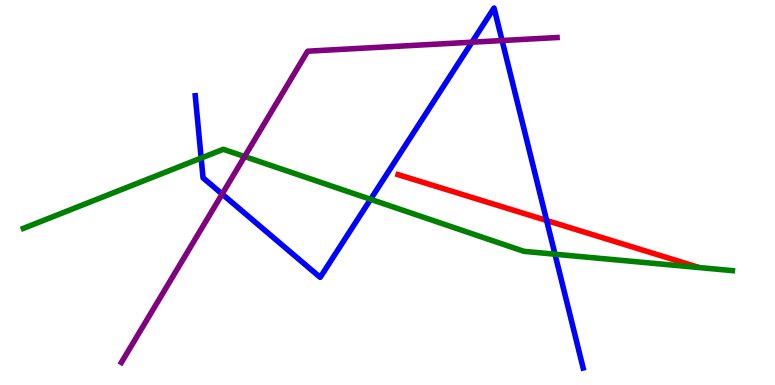[{'lines': ['blue', 'red'], 'intersections': [{'x': 7.05, 'y': 4.27}]}, {'lines': ['green', 'red'], 'intersections': []}, {'lines': ['purple', 'red'], 'intersections': []}, {'lines': ['blue', 'green'], 'intersections': [{'x': 2.6, 'y': 5.89}, {'x': 4.78, 'y': 4.82}, {'x': 7.16, 'y': 3.4}]}, {'lines': ['blue', 'purple'], 'intersections': [{'x': 2.87, 'y': 4.96}, {'x': 6.09, 'y': 8.9}, {'x': 6.48, 'y': 8.95}]}, {'lines': ['green', 'purple'], 'intersections': [{'x': 3.16, 'y': 5.93}]}]